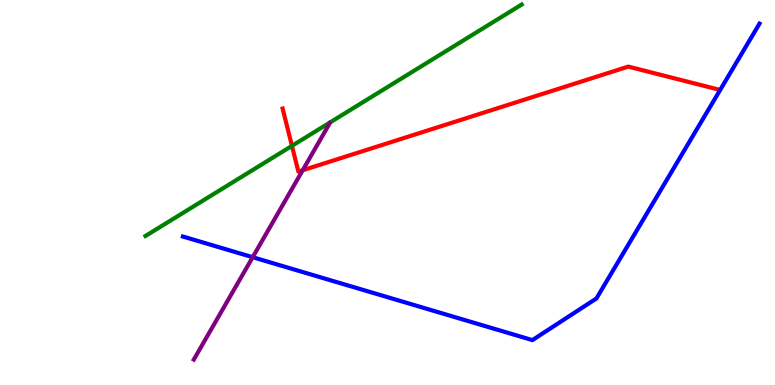[{'lines': ['blue', 'red'], 'intersections': []}, {'lines': ['green', 'red'], 'intersections': [{'x': 3.77, 'y': 6.21}]}, {'lines': ['purple', 'red'], 'intersections': [{'x': 3.91, 'y': 5.58}]}, {'lines': ['blue', 'green'], 'intersections': []}, {'lines': ['blue', 'purple'], 'intersections': [{'x': 3.26, 'y': 3.32}]}, {'lines': ['green', 'purple'], 'intersections': []}]